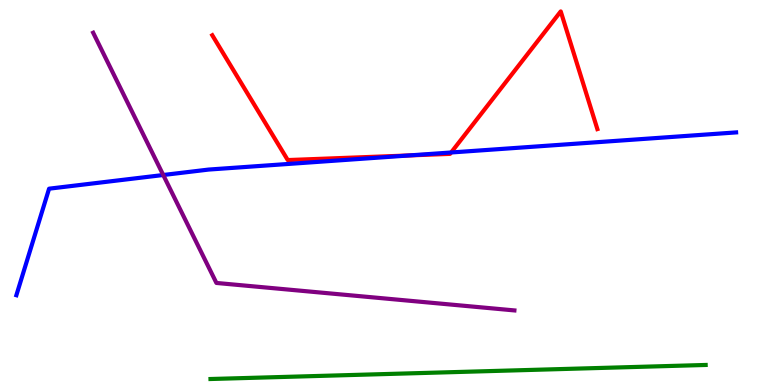[{'lines': ['blue', 'red'], 'intersections': [{'x': 5.28, 'y': 5.96}, {'x': 5.82, 'y': 6.04}]}, {'lines': ['green', 'red'], 'intersections': []}, {'lines': ['purple', 'red'], 'intersections': []}, {'lines': ['blue', 'green'], 'intersections': []}, {'lines': ['blue', 'purple'], 'intersections': [{'x': 2.11, 'y': 5.45}]}, {'lines': ['green', 'purple'], 'intersections': []}]